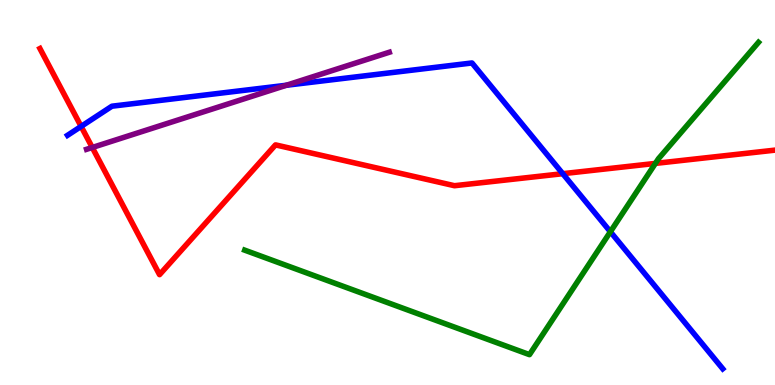[{'lines': ['blue', 'red'], 'intersections': [{'x': 1.05, 'y': 6.72}, {'x': 7.26, 'y': 5.49}]}, {'lines': ['green', 'red'], 'intersections': [{'x': 8.46, 'y': 5.76}]}, {'lines': ['purple', 'red'], 'intersections': [{'x': 1.19, 'y': 6.17}]}, {'lines': ['blue', 'green'], 'intersections': [{'x': 7.88, 'y': 3.98}]}, {'lines': ['blue', 'purple'], 'intersections': [{'x': 3.7, 'y': 7.79}]}, {'lines': ['green', 'purple'], 'intersections': []}]